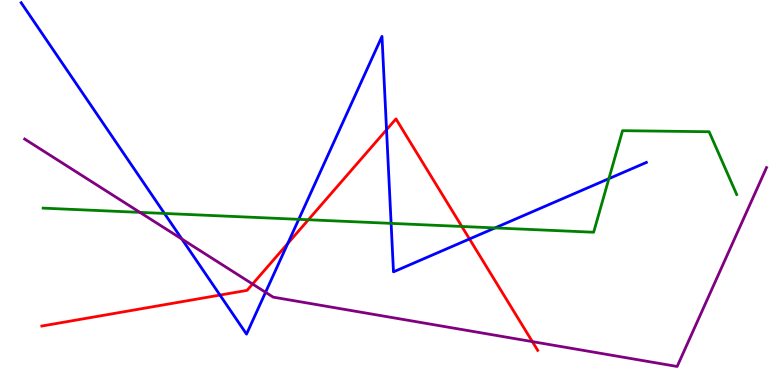[{'lines': ['blue', 'red'], 'intersections': [{'x': 2.84, 'y': 2.34}, {'x': 3.71, 'y': 3.67}, {'x': 4.99, 'y': 6.63}, {'x': 6.06, 'y': 3.79}]}, {'lines': ['green', 'red'], 'intersections': [{'x': 3.98, 'y': 4.29}, {'x': 5.96, 'y': 4.12}]}, {'lines': ['purple', 'red'], 'intersections': [{'x': 3.26, 'y': 2.62}, {'x': 6.87, 'y': 1.13}]}, {'lines': ['blue', 'green'], 'intersections': [{'x': 2.12, 'y': 4.46}, {'x': 3.85, 'y': 4.3}, {'x': 5.05, 'y': 4.2}, {'x': 6.39, 'y': 4.08}, {'x': 7.86, 'y': 5.36}]}, {'lines': ['blue', 'purple'], 'intersections': [{'x': 2.35, 'y': 3.79}, {'x': 3.43, 'y': 2.41}]}, {'lines': ['green', 'purple'], 'intersections': [{'x': 1.81, 'y': 4.48}]}]